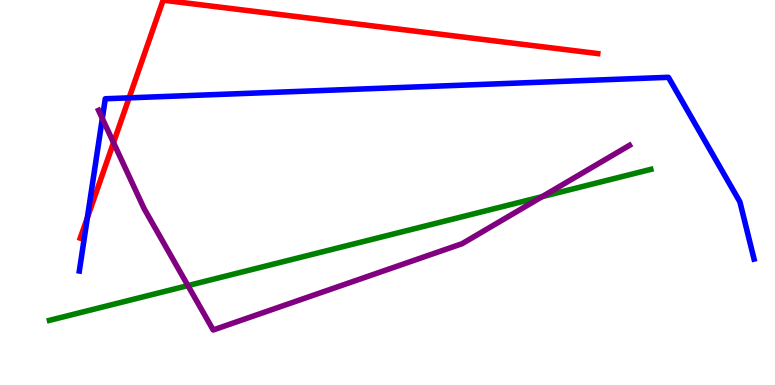[{'lines': ['blue', 'red'], 'intersections': [{'x': 1.13, 'y': 4.34}, {'x': 1.67, 'y': 7.46}]}, {'lines': ['green', 'red'], 'intersections': []}, {'lines': ['purple', 'red'], 'intersections': [{'x': 1.46, 'y': 6.3}]}, {'lines': ['blue', 'green'], 'intersections': []}, {'lines': ['blue', 'purple'], 'intersections': [{'x': 1.32, 'y': 6.92}]}, {'lines': ['green', 'purple'], 'intersections': [{'x': 2.42, 'y': 2.58}, {'x': 7.0, 'y': 4.89}]}]